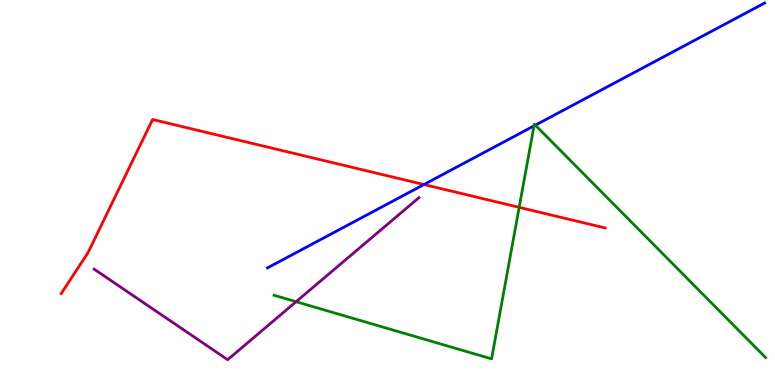[{'lines': ['blue', 'red'], 'intersections': [{'x': 5.47, 'y': 5.21}]}, {'lines': ['green', 'red'], 'intersections': [{'x': 6.7, 'y': 4.61}]}, {'lines': ['purple', 'red'], 'intersections': []}, {'lines': ['blue', 'green'], 'intersections': [{'x': 6.89, 'y': 6.73}, {'x': 6.91, 'y': 6.75}]}, {'lines': ['blue', 'purple'], 'intersections': []}, {'lines': ['green', 'purple'], 'intersections': [{'x': 3.82, 'y': 2.16}]}]